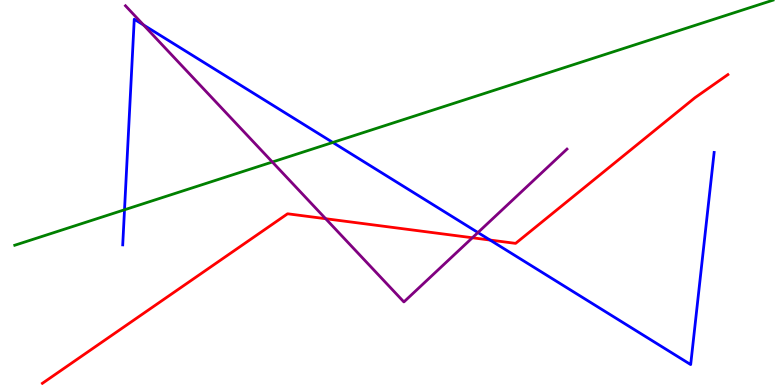[{'lines': ['blue', 'red'], 'intersections': [{'x': 6.32, 'y': 3.76}]}, {'lines': ['green', 'red'], 'intersections': []}, {'lines': ['purple', 'red'], 'intersections': [{'x': 4.2, 'y': 4.32}, {'x': 6.1, 'y': 3.82}]}, {'lines': ['blue', 'green'], 'intersections': [{'x': 1.61, 'y': 4.55}, {'x': 4.29, 'y': 6.3}]}, {'lines': ['blue', 'purple'], 'intersections': [{'x': 1.85, 'y': 9.35}, {'x': 6.17, 'y': 3.96}]}, {'lines': ['green', 'purple'], 'intersections': [{'x': 3.51, 'y': 5.79}]}]